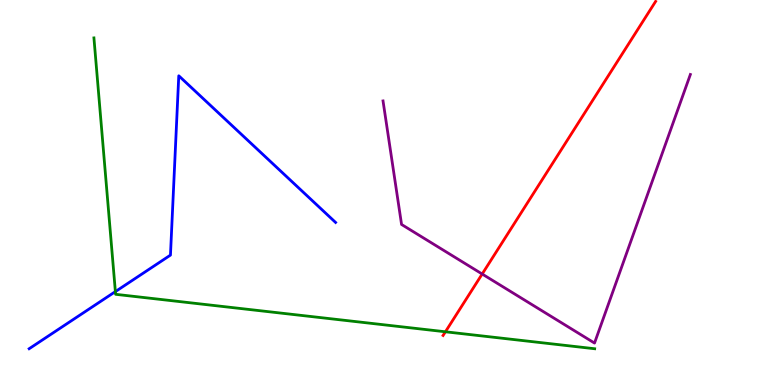[{'lines': ['blue', 'red'], 'intersections': []}, {'lines': ['green', 'red'], 'intersections': [{'x': 5.75, 'y': 1.38}]}, {'lines': ['purple', 'red'], 'intersections': [{'x': 6.22, 'y': 2.88}]}, {'lines': ['blue', 'green'], 'intersections': [{'x': 1.49, 'y': 2.43}]}, {'lines': ['blue', 'purple'], 'intersections': []}, {'lines': ['green', 'purple'], 'intersections': []}]